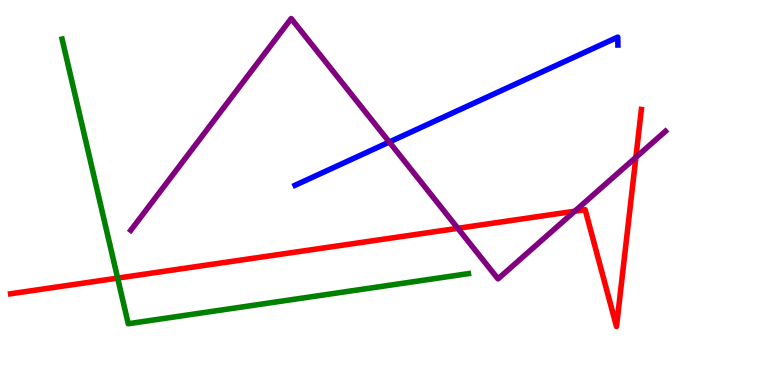[{'lines': ['blue', 'red'], 'intersections': []}, {'lines': ['green', 'red'], 'intersections': [{'x': 1.52, 'y': 2.78}]}, {'lines': ['purple', 'red'], 'intersections': [{'x': 5.91, 'y': 4.07}, {'x': 7.42, 'y': 4.51}, {'x': 8.21, 'y': 5.91}]}, {'lines': ['blue', 'green'], 'intersections': []}, {'lines': ['blue', 'purple'], 'intersections': [{'x': 5.02, 'y': 6.31}]}, {'lines': ['green', 'purple'], 'intersections': []}]